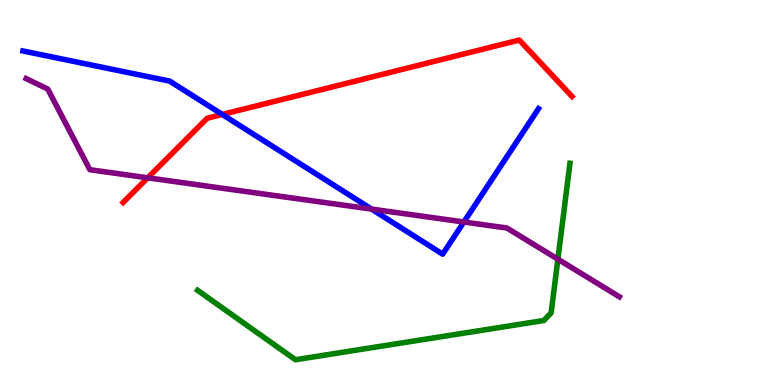[{'lines': ['blue', 'red'], 'intersections': [{'x': 2.87, 'y': 7.03}]}, {'lines': ['green', 'red'], 'intersections': []}, {'lines': ['purple', 'red'], 'intersections': [{'x': 1.91, 'y': 5.38}]}, {'lines': ['blue', 'green'], 'intersections': []}, {'lines': ['blue', 'purple'], 'intersections': [{'x': 4.79, 'y': 4.57}, {'x': 5.99, 'y': 4.23}]}, {'lines': ['green', 'purple'], 'intersections': [{'x': 7.2, 'y': 3.27}]}]